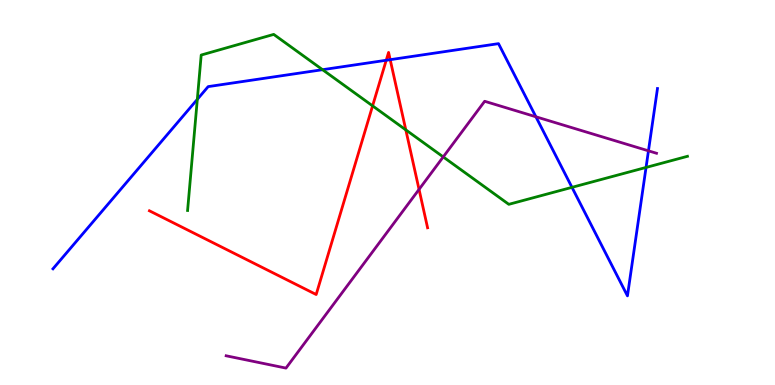[{'lines': ['blue', 'red'], 'intersections': [{'x': 4.98, 'y': 8.43}, {'x': 5.03, 'y': 8.45}]}, {'lines': ['green', 'red'], 'intersections': [{'x': 4.81, 'y': 7.25}, {'x': 5.24, 'y': 6.63}]}, {'lines': ['purple', 'red'], 'intersections': [{'x': 5.41, 'y': 5.08}]}, {'lines': ['blue', 'green'], 'intersections': [{'x': 2.55, 'y': 7.42}, {'x': 4.16, 'y': 8.19}, {'x': 7.38, 'y': 5.13}, {'x': 8.34, 'y': 5.65}]}, {'lines': ['blue', 'purple'], 'intersections': [{'x': 6.91, 'y': 6.97}, {'x': 8.37, 'y': 6.08}]}, {'lines': ['green', 'purple'], 'intersections': [{'x': 5.72, 'y': 5.92}]}]